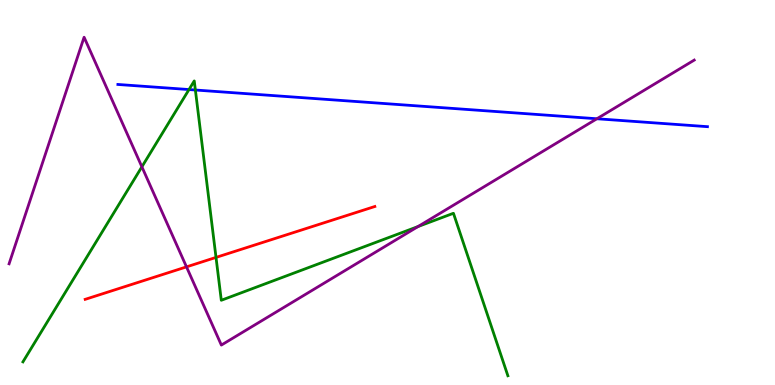[{'lines': ['blue', 'red'], 'intersections': []}, {'lines': ['green', 'red'], 'intersections': [{'x': 2.79, 'y': 3.31}]}, {'lines': ['purple', 'red'], 'intersections': [{'x': 2.41, 'y': 3.07}]}, {'lines': ['blue', 'green'], 'intersections': [{'x': 2.44, 'y': 7.67}, {'x': 2.52, 'y': 7.66}]}, {'lines': ['blue', 'purple'], 'intersections': [{'x': 7.7, 'y': 6.92}]}, {'lines': ['green', 'purple'], 'intersections': [{'x': 1.83, 'y': 5.67}, {'x': 5.39, 'y': 4.12}]}]